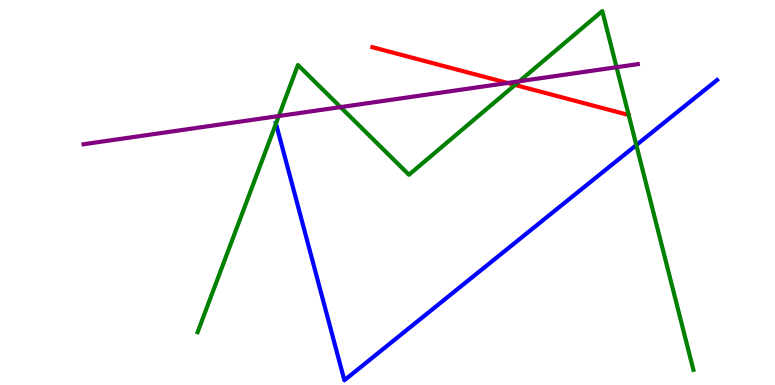[{'lines': ['blue', 'red'], 'intersections': []}, {'lines': ['green', 'red'], 'intersections': [{'x': 6.65, 'y': 7.79}]}, {'lines': ['purple', 'red'], 'intersections': [{'x': 6.55, 'y': 7.85}]}, {'lines': ['blue', 'green'], 'intersections': [{'x': 3.56, 'y': 6.79}, {'x': 8.21, 'y': 6.23}]}, {'lines': ['blue', 'purple'], 'intersections': []}, {'lines': ['green', 'purple'], 'intersections': [{'x': 3.6, 'y': 6.99}, {'x': 4.39, 'y': 7.22}, {'x': 6.7, 'y': 7.89}, {'x': 7.96, 'y': 8.25}]}]